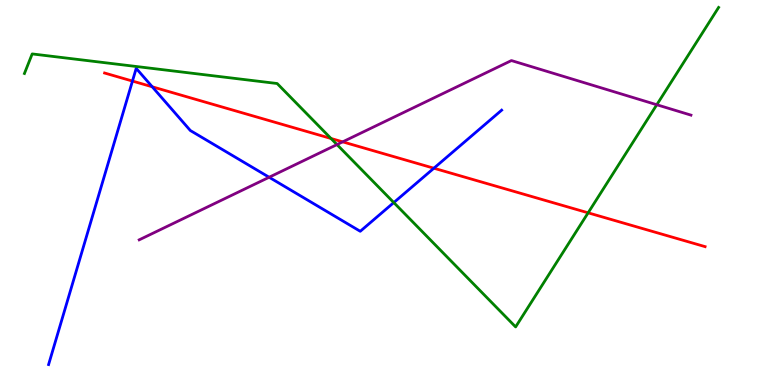[{'lines': ['blue', 'red'], 'intersections': [{'x': 1.71, 'y': 7.89}, {'x': 1.96, 'y': 7.75}, {'x': 5.6, 'y': 5.63}]}, {'lines': ['green', 'red'], 'intersections': [{'x': 4.27, 'y': 6.4}, {'x': 7.59, 'y': 4.47}]}, {'lines': ['purple', 'red'], 'intersections': [{'x': 4.42, 'y': 6.32}]}, {'lines': ['blue', 'green'], 'intersections': [{'x': 5.08, 'y': 4.74}]}, {'lines': ['blue', 'purple'], 'intersections': [{'x': 3.47, 'y': 5.4}]}, {'lines': ['green', 'purple'], 'intersections': [{'x': 4.35, 'y': 6.24}, {'x': 8.47, 'y': 7.28}]}]